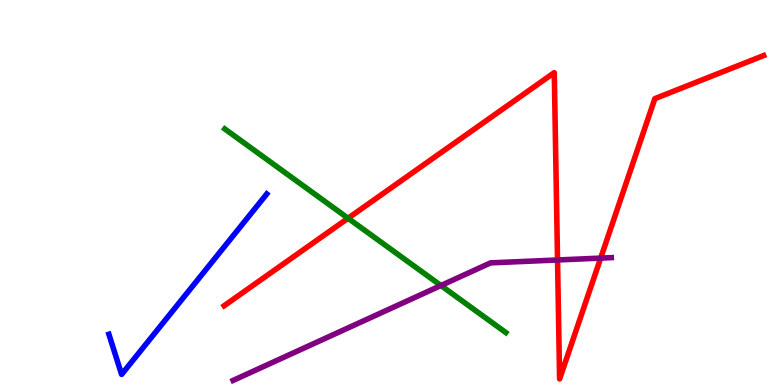[{'lines': ['blue', 'red'], 'intersections': []}, {'lines': ['green', 'red'], 'intersections': [{'x': 4.49, 'y': 4.33}]}, {'lines': ['purple', 'red'], 'intersections': [{'x': 7.19, 'y': 3.25}, {'x': 7.75, 'y': 3.3}]}, {'lines': ['blue', 'green'], 'intersections': []}, {'lines': ['blue', 'purple'], 'intersections': []}, {'lines': ['green', 'purple'], 'intersections': [{'x': 5.69, 'y': 2.58}]}]